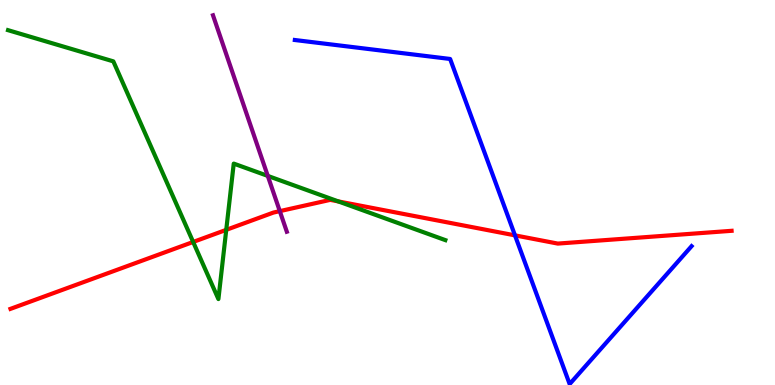[{'lines': ['blue', 'red'], 'intersections': [{'x': 6.64, 'y': 3.89}]}, {'lines': ['green', 'red'], 'intersections': [{'x': 2.49, 'y': 3.72}, {'x': 2.92, 'y': 4.03}, {'x': 4.37, 'y': 4.77}]}, {'lines': ['purple', 'red'], 'intersections': [{'x': 3.61, 'y': 4.52}]}, {'lines': ['blue', 'green'], 'intersections': []}, {'lines': ['blue', 'purple'], 'intersections': []}, {'lines': ['green', 'purple'], 'intersections': [{'x': 3.46, 'y': 5.43}]}]